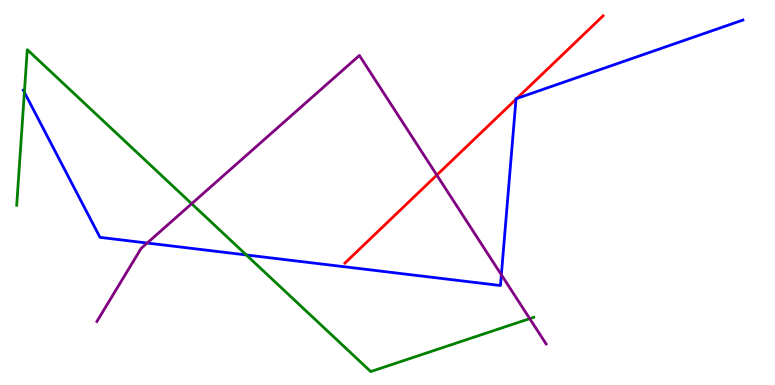[{'lines': ['blue', 'red'], 'intersections': [{'x': 6.66, 'y': 7.42}, {'x': 6.67, 'y': 7.44}]}, {'lines': ['green', 'red'], 'intersections': []}, {'lines': ['purple', 'red'], 'intersections': [{'x': 5.64, 'y': 5.45}]}, {'lines': ['blue', 'green'], 'intersections': [{'x': 0.315, 'y': 7.6}, {'x': 3.18, 'y': 3.38}]}, {'lines': ['blue', 'purple'], 'intersections': [{'x': 1.9, 'y': 3.69}, {'x': 6.47, 'y': 2.86}]}, {'lines': ['green', 'purple'], 'intersections': [{'x': 2.47, 'y': 4.71}, {'x': 6.84, 'y': 1.72}]}]